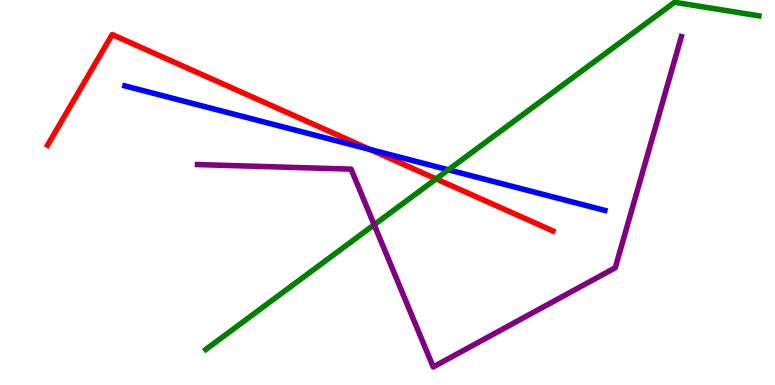[{'lines': ['blue', 'red'], 'intersections': [{'x': 4.78, 'y': 6.12}]}, {'lines': ['green', 'red'], 'intersections': [{'x': 5.63, 'y': 5.35}]}, {'lines': ['purple', 'red'], 'intersections': []}, {'lines': ['blue', 'green'], 'intersections': [{'x': 5.79, 'y': 5.59}]}, {'lines': ['blue', 'purple'], 'intersections': []}, {'lines': ['green', 'purple'], 'intersections': [{'x': 4.83, 'y': 4.16}]}]